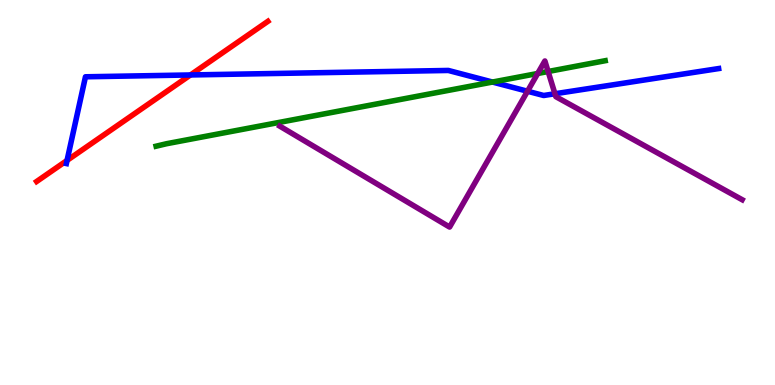[{'lines': ['blue', 'red'], 'intersections': [{'x': 0.865, 'y': 5.83}, {'x': 2.46, 'y': 8.05}]}, {'lines': ['green', 'red'], 'intersections': []}, {'lines': ['purple', 'red'], 'intersections': []}, {'lines': ['blue', 'green'], 'intersections': [{'x': 6.35, 'y': 7.87}]}, {'lines': ['blue', 'purple'], 'intersections': [{'x': 6.81, 'y': 7.63}, {'x': 7.16, 'y': 7.56}]}, {'lines': ['green', 'purple'], 'intersections': [{'x': 6.94, 'y': 8.09}, {'x': 7.07, 'y': 8.14}]}]